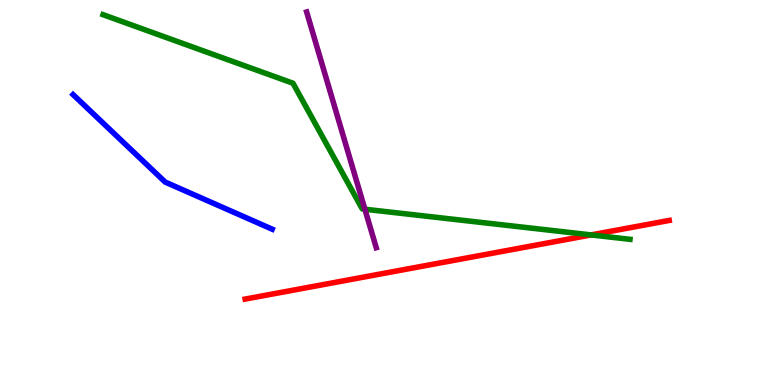[{'lines': ['blue', 'red'], 'intersections': []}, {'lines': ['green', 'red'], 'intersections': [{'x': 7.63, 'y': 3.9}]}, {'lines': ['purple', 'red'], 'intersections': []}, {'lines': ['blue', 'green'], 'intersections': []}, {'lines': ['blue', 'purple'], 'intersections': []}, {'lines': ['green', 'purple'], 'intersections': [{'x': 4.71, 'y': 4.57}]}]